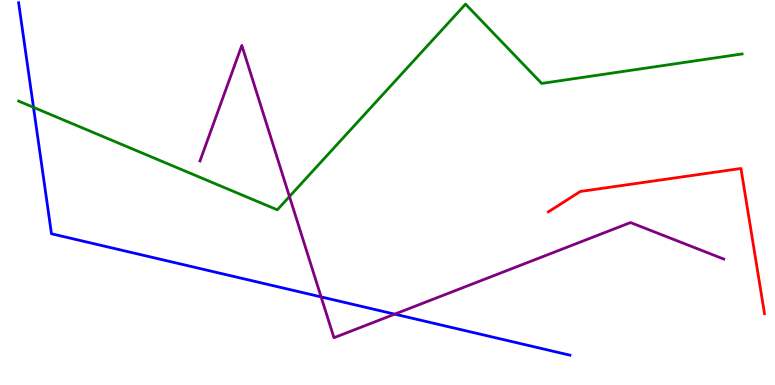[{'lines': ['blue', 'red'], 'intersections': []}, {'lines': ['green', 'red'], 'intersections': []}, {'lines': ['purple', 'red'], 'intersections': []}, {'lines': ['blue', 'green'], 'intersections': [{'x': 0.432, 'y': 7.21}]}, {'lines': ['blue', 'purple'], 'intersections': [{'x': 4.14, 'y': 2.29}, {'x': 5.09, 'y': 1.84}]}, {'lines': ['green', 'purple'], 'intersections': [{'x': 3.73, 'y': 4.9}]}]